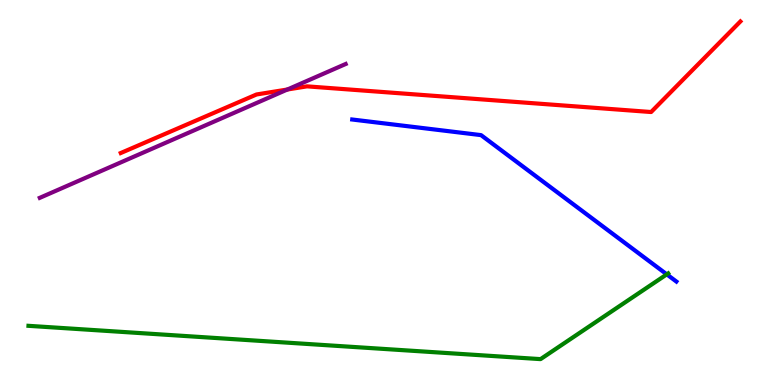[{'lines': ['blue', 'red'], 'intersections': []}, {'lines': ['green', 'red'], 'intersections': []}, {'lines': ['purple', 'red'], 'intersections': [{'x': 3.71, 'y': 7.68}]}, {'lines': ['blue', 'green'], 'intersections': [{'x': 8.6, 'y': 2.87}]}, {'lines': ['blue', 'purple'], 'intersections': []}, {'lines': ['green', 'purple'], 'intersections': []}]